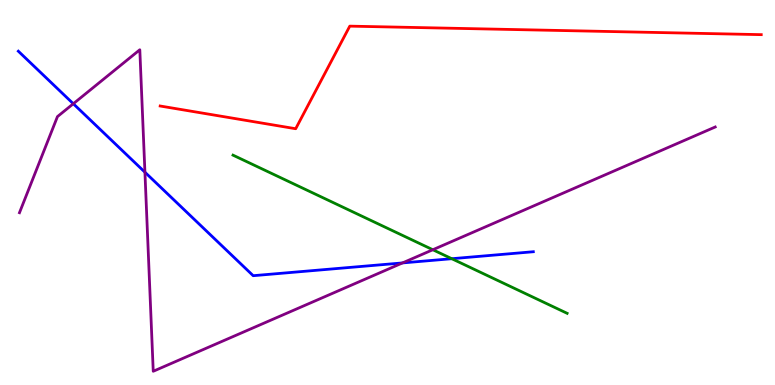[{'lines': ['blue', 'red'], 'intersections': []}, {'lines': ['green', 'red'], 'intersections': []}, {'lines': ['purple', 'red'], 'intersections': []}, {'lines': ['blue', 'green'], 'intersections': [{'x': 5.83, 'y': 3.28}]}, {'lines': ['blue', 'purple'], 'intersections': [{'x': 0.946, 'y': 7.31}, {'x': 1.87, 'y': 5.53}, {'x': 5.19, 'y': 3.17}]}, {'lines': ['green', 'purple'], 'intersections': [{'x': 5.58, 'y': 3.51}]}]